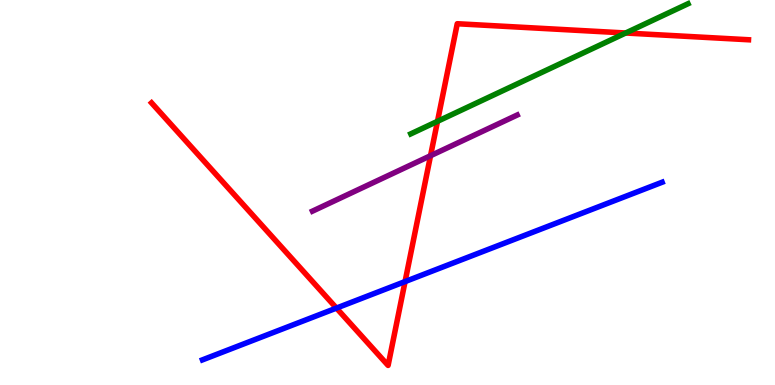[{'lines': ['blue', 'red'], 'intersections': [{'x': 4.34, 'y': 2.0}, {'x': 5.23, 'y': 2.69}]}, {'lines': ['green', 'red'], 'intersections': [{'x': 5.65, 'y': 6.85}, {'x': 8.07, 'y': 9.14}]}, {'lines': ['purple', 'red'], 'intersections': [{'x': 5.56, 'y': 5.96}]}, {'lines': ['blue', 'green'], 'intersections': []}, {'lines': ['blue', 'purple'], 'intersections': []}, {'lines': ['green', 'purple'], 'intersections': []}]